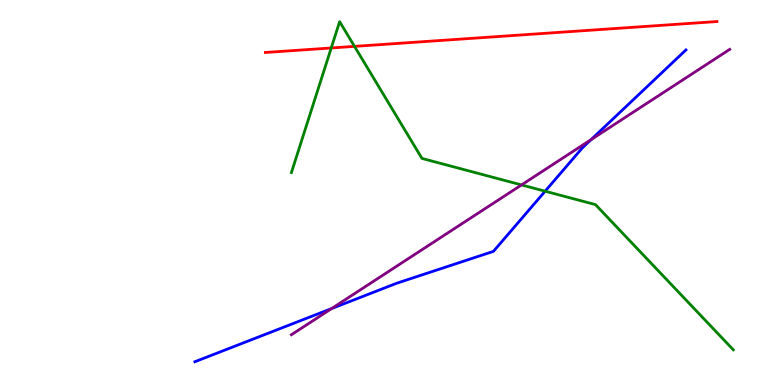[{'lines': ['blue', 'red'], 'intersections': []}, {'lines': ['green', 'red'], 'intersections': [{'x': 4.27, 'y': 8.75}, {'x': 4.57, 'y': 8.8}]}, {'lines': ['purple', 'red'], 'intersections': []}, {'lines': ['blue', 'green'], 'intersections': [{'x': 7.03, 'y': 5.03}]}, {'lines': ['blue', 'purple'], 'intersections': [{'x': 4.28, 'y': 1.99}, {'x': 7.63, 'y': 6.37}]}, {'lines': ['green', 'purple'], 'intersections': [{'x': 6.73, 'y': 5.2}]}]